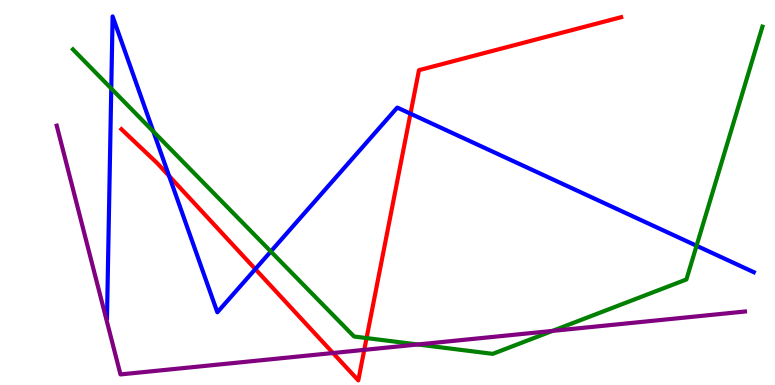[{'lines': ['blue', 'red'], 'intersections': [{'x': 2.18, 'y': 5.43}, {'x': 3.29, 'y': 3.01}, {'x': 5.3, 'y': 7.05}]}, {'lines': ['green', 'red'], 'intersections': [{'x': 4.73, 'y': 1.22}]}, {'lines': ['purple', 'red'], 'intersections': [{'x': 4.3, 'y': 0.831}, {'x': 4.7, 'y': 0.913}]}, {'lines': ['blue', 'green'], 'intersections': [{'x': 1.44, 'y': 7.7}, {'x': 1.98, 'y': 6.58}, {'x': 3.49, 'y': 3.47}, {'x': 8.99, 'y': 3.62}]}, {'lines': ['blue', 'purple'], 'intersections': []}, {'lines': ['green', 'purple'], 'intersections': [{'x': 5.39, 'y': 1.05}, {'x': 7.13, 'y': 1.41}]}]